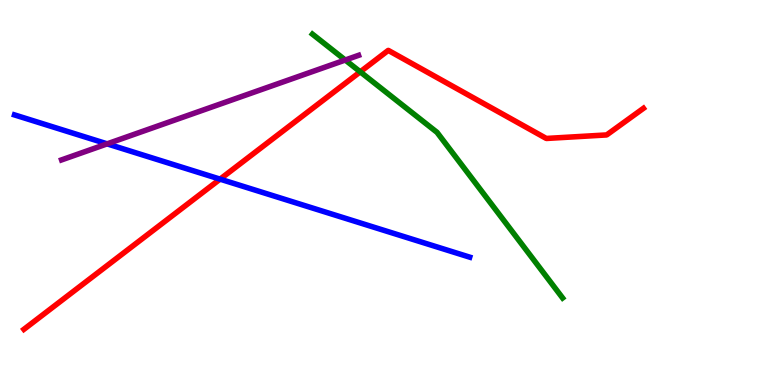[{'lines': ['blue', 'red'], 'intersections': [{'x': 2.84, 'y': 5.35}]}, {'lines': ['green', 'red'], 'intersections': [{'x': 4.65, 'y': 8.13}]}, {'lines': ['purple', 'red'], 'intersections': []}, {'lines': ['blue', 'green'], 'intersections': []}, {'lines': ['blue', 'purple'], 'intersections': [{'x': 1.38, 'y': 6.26}]}, {'lines': ['green', 'purple'], 'intersections': [{'x': 4.46, 'y': 8.44}]}]